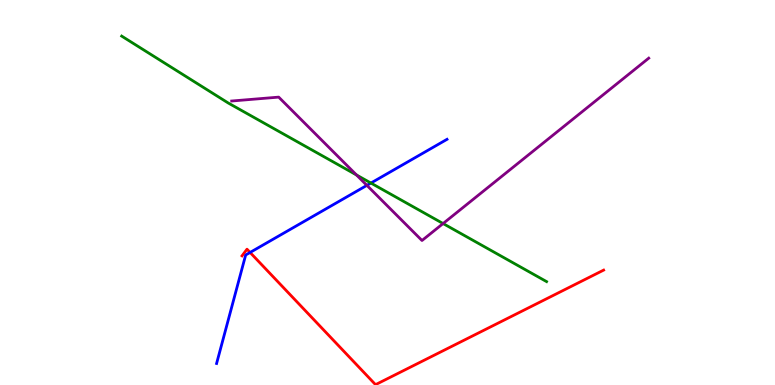[{'lines': ['blue', 'red'], 'intersections': [{'x': 3.23, 'y': 3.44}]}, {'lines': ['green', 'red'], 'intersections': []}, {'lines': ['purple', 'red'], 'intersections': []}, {'lines': ['blue', 'green'], 'intersections': [{'x': 4.79, 'y': 5.25}]}, {'lines': ['blue', 'purple'], 'intersections': [{'x': 4.73, 'y': 5.19}]}, {'lines': ['green', 'purple'], 'intersections': [{'x': 4.6, 'y': 5.46}, {'x': 5.72, 'y': 4.19}]}]